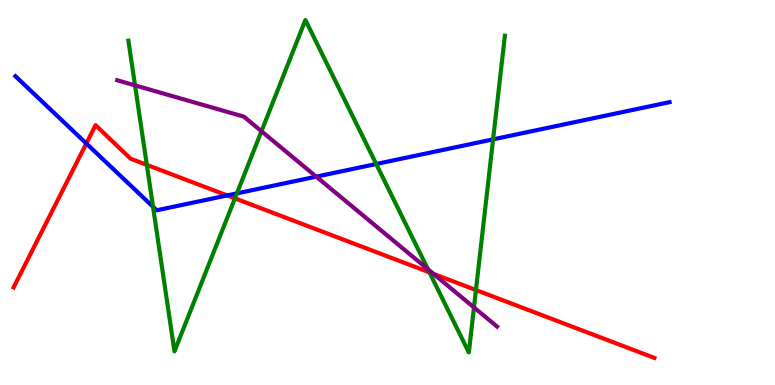[{'lines': ['blue', 'red'], 'intersections': [{'x': 1.11, 'y': 6.27}, {'x': 2.93, 'y': 4.92}]}, {'lines': ['green', 'red'], 'intersections': [{'x': 1.89, 'y': 5.72}, {'x': 3.03, 'y': 4.85}, {'x': 5.54, 'y': 2.93}, {'x': 6.14, 'y': 2.47}]}, {'lines': ['purple', 'red'], 'intersections': [{'x': 5.59, 'y': 2.89}]}, {'lines': ['blue', 'green'], 'intersections': [{'x': 1.97, 'y': 4.63}, {'x': 3.06, 'y': 4.98}, {'x': 4.85, 'y': 5.74}, {'x': 6.36, 'y': 6.38}]}, {'lines': ['blue', 'purple'], 'intersections': [{'x': 4.08, 'y': 5.41}]}, {'lines': ['green', 'purple'], 'intersections': [{'x': 1.74, 'y': 7.78}, {'x': 3.37, 'y': 6.59}, {'x': 5.52, 'y': 3.01}, {'x': 6.12, 'y': 2.01}]}]